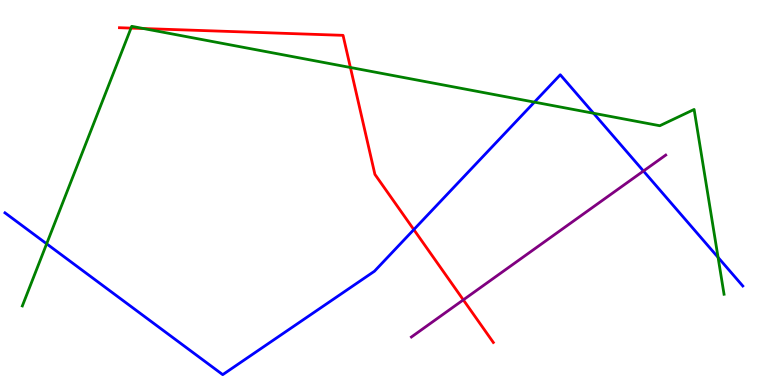[{'lines': ['blue', 'red'], 'intersections': [{'x': 5.34, 'y': 4.04}]}, {'lines': ['green', 'red'], 'intersections': [{'x': 1.69, 'y': 9.27}, {'x': 1.85, 'y': 9.26}, {'x': 4.52, 'y': 8.25}]}, {'lines': ['purple', 'red'], 'intersections': [{'x': 5.98, 'y': 2.21}]}, {'lines': ['blue', 'green'], 'intersections': [{'x': 0.602, 'y': 3.67}, {'x': 6.9, 'y': 7.35}, {'x': 7.66, 'y': 7.06}, {'x': 9.27, 'y': 3.31}]}, {'lines': ['blue', 'purple'], 'intersections': [{'x': 8.3, 'y': 5.56}]}, {'lines': ['green', 'purple'], 'intersections': []}]